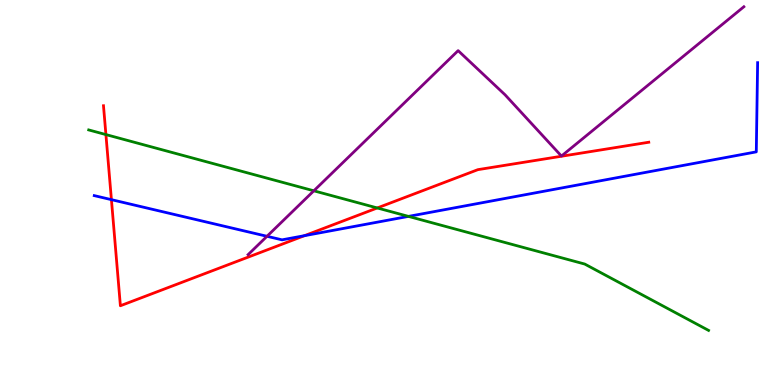[{'lines': ['blue', 'red'], 'intersections': [{'x': 1.44, 'y': 4.81}, {'x': 3.93, 'y': 3.88}]}, {'lines': ['green', 'red'], 'intersections': [{'x': 1.37, 'y': 6.5}, {'x': 4.87, 'y': 4.6}]}, {'lines': ['purple', 'red'], 'intersections': []}, {'lines': ['blue', 'green'], 'intersections': [{'x': 5.27, 'y': 4.38}]}, {'lines': ['blue', 'purple'], 'intersections': [{'x': 3.45, 'y': 3.86}]}, {'lines': ['green', 'purple'], 'intersections': [{'x': 4.05, 'y': 5.04}]}]